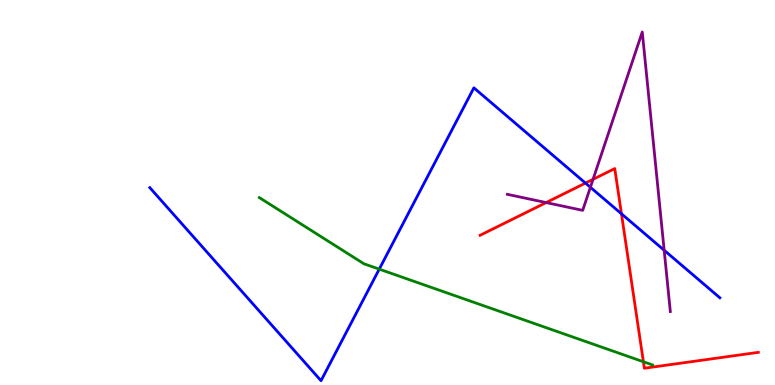[{'lines': ['blue', 'red'], 'intersections': [{'x': 7.55, 'y': 5.24}, {'x': 8.02, 'y': 4.45}]}, {'lines': ['green', 'red'], 'intersections': [{'x': 8.3, 'y': 0.604}]}, {'lines': ['purple', 'red'], 'intersections': [{'x': 7.05, 'y': 4.74}, {'x': 7.65, 'y': 5.34}]}, {'lines': ['blue', 'green'], 'intersections': [{'x': 4.89, 'y': 3.01}]}, {'lines': ['blue', 'purple'], 'intersections': [{'x': 7.62, 'y': 5.14}, {'x': 8.57, 'y': 3.5}]}, {'lines': ['green', 'purple'], 'intersections': []}]